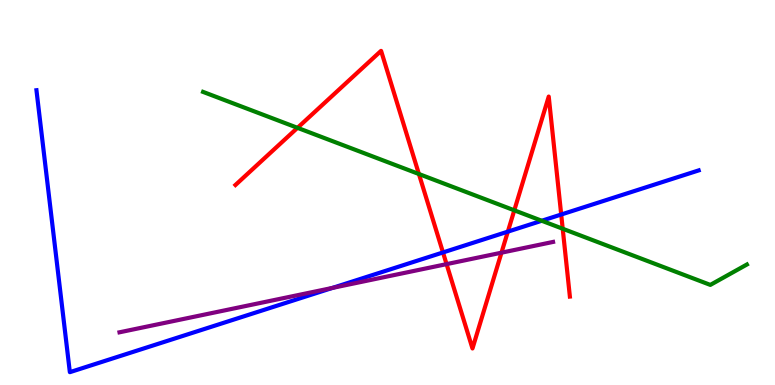[{'lines': ['blue', 'red'], 'intersections': [{'x': 5.72, 'y': 3.44}, {'x': 6.55, 'y': 3.98}, {'x': 7.24, 'y': 4.43}]}, {'lines': ['green', 'red'], 'intersections': [{'x': 3.84, 'y': 6.68}, {'x': 5.41, 'y': 5.48}, {'x': 6.64, 'y': 4.54}, {'x': 7.26, 'y': 4.06}]}, {'lines': ['purple', 'red'], 'intersections': [{'x': 5.76, 'y': 3.14}, {'x': 6.47, 'y': 3.44}]}, {'lines': ['blue', 'green'], 'intersections': [{'x': 6.99, 'y': 4.27}]}, {'lines': ['blue', 'purple'], 'intersections': [{'x': 4.29, 'y': 2.52}]}, {'lines': ['green', 'purple'], 'intersections': []}]